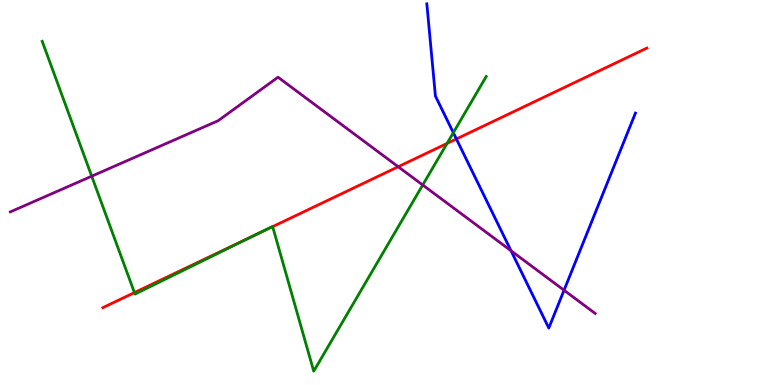[{'lines': ['blue', 'red'], 'intersections': [{'x': 5.89, 'y': 6.39}]}, {'lines': ['green', 'red'], 'intersections': [{'x': 1.73, 'y': 2.4}, {'x': 3.3, 'y': 3.91}, {'x': 3.52, 'y': 4.11}, {'x': 5.77, 'y': 6.27}]}, {'lines': ['purple', 'red'], 'intersections': [{'x': 5.14, 'y': 5.67}]}, {'lines': ['blue', 'green'], 'intersections': [{'x': 5.85, 'y': 6.55}]}, {'lines': ['blue', 'purple'], 'intersections': [{'x': 6.59, 'y': 3.49}, {'x': 7.28, 'y': 2.46}]}, {'lines': ['green', 'purple'], 'intersections': [{'x': 1.18, 'y': 5.42}, {'x': 5.45, 'y': 5.2}]}]